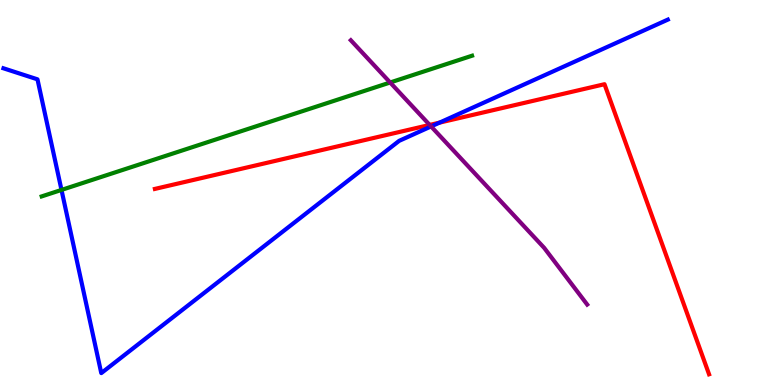[{'lines': ['blue', 'red'], 'intersections': [{'x': 5.67, 'y': 6.81}]}, {'lines': ['green', 'red'], 'intersections': []}, {'lines': ['purple', 'red'], 'intersections': [{'x': 5.54, 'y': 6.76}]}, {'lines': ['blue', 'green'], 'intersections': [{'x': 0.793, 'y': 5.07}]}, {'lines': ['blue', 'purple'], 'intersections': [{'x': 5.56, 'y': 6.72}]}, {'lines': ['green', 'purple'], 'intersections': [{'x': 5.03, 'y': 7.86}]}]